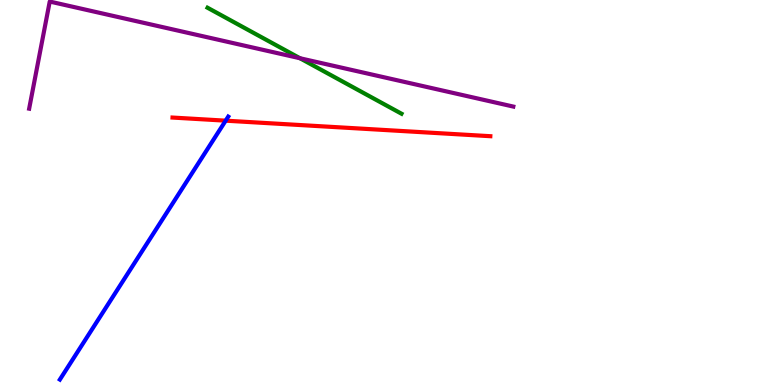[{'lines': ['blue', 'red'], 'intersections': [{'x': 2.91, 'y': 6.87}]}, {'lines': ['green', 'red'], 'intersections': []}, {'lines': ['purple', 'red'], 'intersections': []}, {'lines': ['blue', 'green'], 'intersections': []}, {'lines': ['blue', 'purple'], 'intersections': []}, {'lines': ['green', 'purple'], 'intersections': [{'x': 3.87, 'y': 8.49}]}]